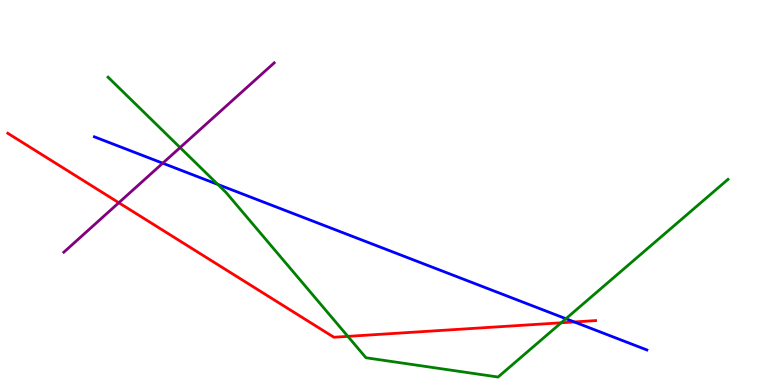[{'lines': ['blue', 'red'], 'intersections': [{'x': 7.41, 'y': 1.64}]}, {'lines': ['green', 'red'], 'intersections': [{'x': 4.49, 'y': 1.26}, {'x': 7.24, 'y': 1.62}]}, {'lines': ['purple', 'red'], 'intersections': [{'x': 1.53, 'y': 4.73}]}, {'lines': ['blue', 'green'], 'intersections': [{'x': 2.81, 'y': 5.21}, {'x': 7.3, 'y': 1.72}]}, {'lines': ['blue', 'purple'], 'intersections': [{'x': 2.1, 'y': 5.76}]}, {'lines': ['green', 'purple'], 'intersections': [{'x': 2.32, 'y': 6.17}]}]